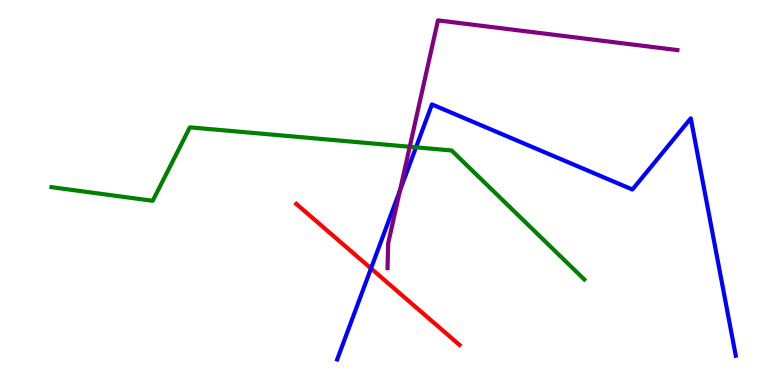[{'lines': ['blue', 'red'], 'intersections': [{'x': 4.79, 'y': 3.03}]}, {'lines': ['green', 'red'], 'intersections': []}, {'lines': ['purple', 'red'], 'intersections': []}, {'lines': ['blue', 'green'], 'intersections': [{'x': 5.37, 'y': 6.17}]}, {'lines': ['blue', 'purple'], 'intersections': [{'x': 5.16, 'y': 5.05}]}, {'lines': ['green', 'purple'], 'intersections': [{'x': 5.29, 'y': 6.19}]}]